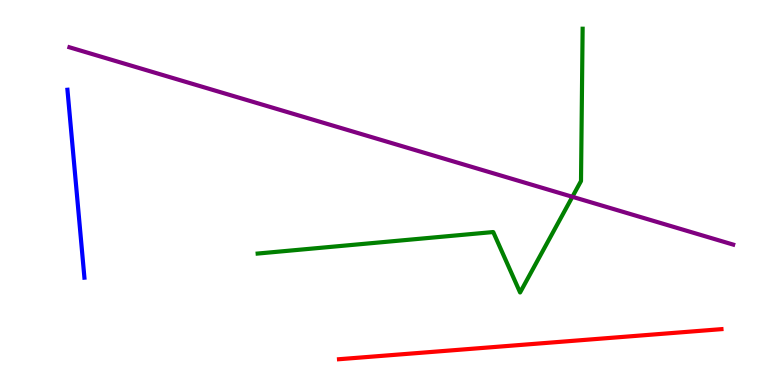[{'lines': ['blue', 'red'], 'intersections': []}, {'lines': ['green', 'red'], 'intersections': []}, {'lines': ['purple', 'red'], 'intersections': []}, {'lines': ['blue', 'green'], 'intersections': []}, {'lines': ['blue', 'purple'], 'intersections': []}, {'lines': ['green', 'purple'], 'intersections': [{'x': 7.39, 'y': 4.89}]}]